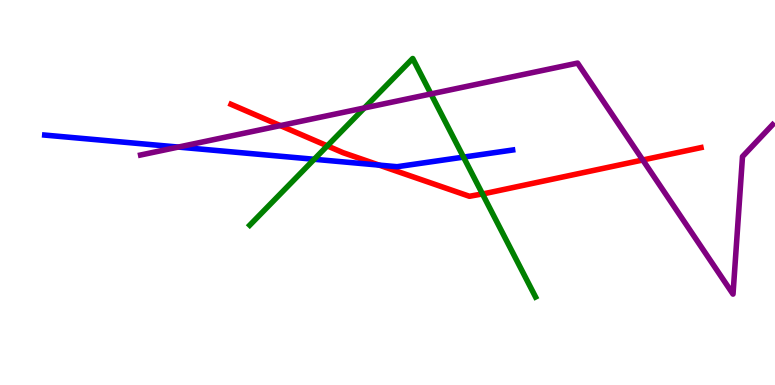[{'lines': ['blue', 'red'], 'intersections': [{'x': 4.89, 'y': 5.71}]}, {'lines': ['green', 'red'], 'intersections': [{'x': 4.22, 'y': 6.21}, {'x': 6.23, 'y': 4.96}]}, {'lines': ['purple', 'red'], 'intersections': [{'x': 3.62, 'y': 6.74}, {'x': 8.29, 'y': 5.84}]}, {'lines': ['blue', 'green'], 'intersections': [{'x': 4.05, 'y': 5.86}, {'x': 5.98, 'y': 5.92}]}, {'lines': ['blue', 'purple'], 'intersections': [{'x': 2.3, 'y': 6.18}]}, {'lines': ['green', 'purple'], 'intersections': [{'x': 4.7, 'y': 7.2}, {'x': 5.56, 'y': 7.56}]}]